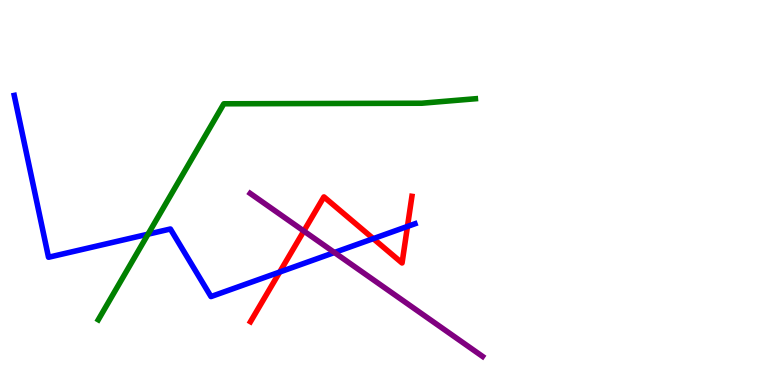[{'lines': ['blue', 'red'], 'intersections': [{'x': 3.61, 'y': 2.93}, {'x': 4.82, 'y': 3.8}, {'x': 5.26, 'y': 4.12}]}, {'lines': ['green', 'red'], 'intersections': []}, {'lines': ['purple', 'red'], 'intersections': [{'x': 3.92, 'y': 4.0}]}, {'lines': ['blue', 'green'], 'intersections': [{'x': 1.91, 'y': 3.92}]}, {'lines': ['blue', 'purple'], 'intersections': [{'x': 4.32, 'y': 3.44}]}, {'lines': ['green', 'purple'], 'intersections': []}]